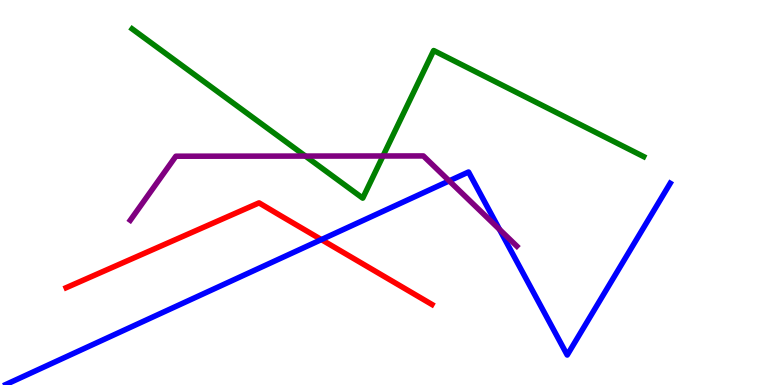[{'lines': ['blue', 'red'], 'intersections': [{'x': 4.15, 'y': 3.78}]}, {'lines': ['green', 'red'], 'intersections': []}, {'lines': ['purple', 'red'], 'intersections': []}, {'lines': ['blue', 'green'], 'intersections': []}, {'lines': ['blue', 'purple'], 'intersections': [{'x': 5.8, 'y': 5.3}, {'x': 6.44, 'y': 4.04}]}, {'lines': ['green', 'purple'], 'intersections': [{'x': 3.94, 'y': 5.95}, {'x': 4.94, 'y': 5.95}]}]